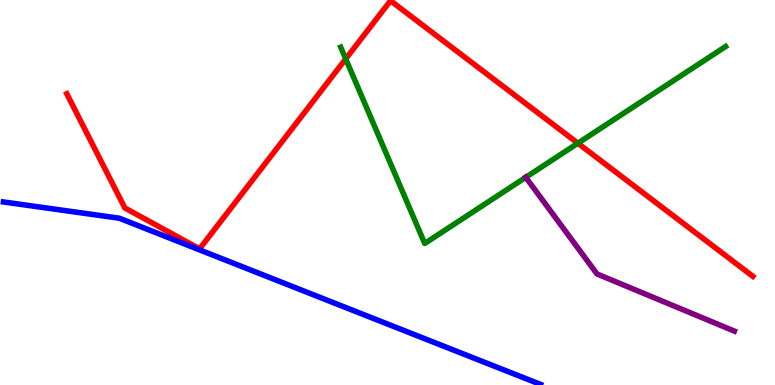[{'lines': ['blue', 'red'], 'intersections': []}, {'lines': ['green', 'red'], 'intersections': [{'x': 4.46, 'y': 8.47}, {'x': 7.46, 'y': 6.28}]}, {'lines': ['purple', 'red'], 'intersections': []}, {'lines': ['blue', 'green'], 'intersections': []}, {'lines': ['blue', 'purple'], 'intersections': []}, {'lines': ['green', 'purple'], 'intersections': [{'x': 6.78, 'y': 5.39}]}]